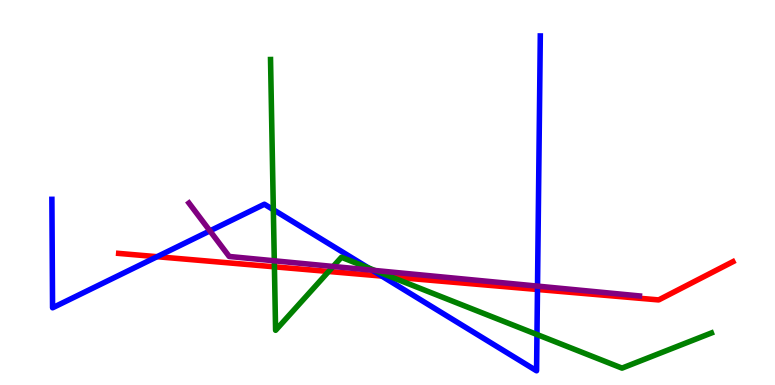[{'lines': ['blue', 'red'], 'intersections': [{'x': 2.03, 'y': 3.33}, {'x': 4.93, 'y': 2.83}, {'x': 6.94, 'y': 2.48}]}, {'lines': ['green', 'red'], 'intersections': [{'x': 3.54, 'y': 3.07}, {'x': 4.24, 'y': 2.95}, {'x': 5.05, 'y': 2.81}]}, {'lines': ['purple', 'red'], 'intersections': []}, {'lines': ['blue', 'green'], 'intersections': [{'x': 3.53, 'y': 4.55}, {'x': 4.76, 'y': 3.04}, {'x': 6.93, 'y': 1.31}]}, {'lines': ['blue', 'purple'], 'intersections': [{'x': 2.71, 'y': 4.0}, {'x': 4.8, 'y': 2.98}, {'x': 6.94, 'y': 2.57}]}, {'lines': ['green', 'purple'], 'intersections': [{'x': 3.54, 'y': 3.23}, {'x': 4.3, 'y': 3.08}, {'x': 4.84, 'y': 2.97}]}]